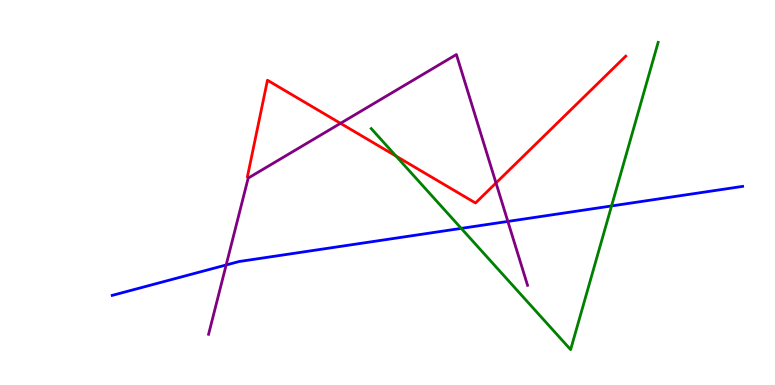[{'lines': ['blue', 'red'], 'intersections': []}, {'lines': ['green', 'red'], 'intersections': [{'x': 5.11, 'y': 5.95}]}, {'lines': ['purple', 'red'], 'intersections': [{'x': 4.39, 'y': 6.8}, {'x': 6.4, 'y': 5.25}]}, {'lines': ['blue', 'green'], 'intersections': [{'x': 5.95, 'y': 4.07}, {'x': 7.89, 'y': 4.65}]}, {'lines': ['blue', 'purple'], 'intersections': [{'x': 2.92, 'y': 3.12}, {'x': 6.55, 'y': 4.25}]}, {'lines': ['green', 'purple'], 'intersections': []}]